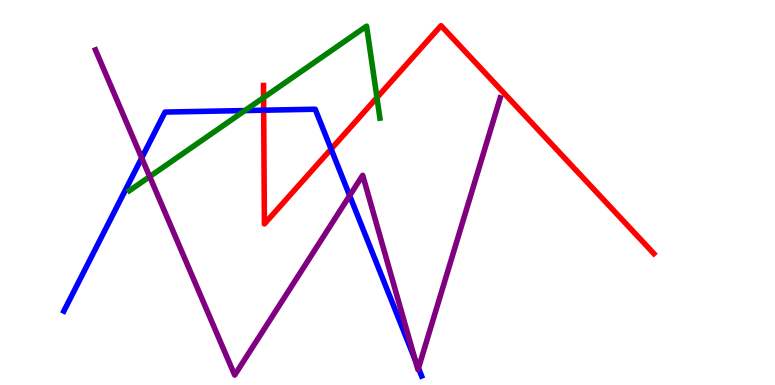[{'lines': ['blue', 'red'], 'intersections': [{'x': 3.4, 'y': 7.14}, {'x': 4.27, 'y': 6.13}]}, {'lines': ['green', 'red'], 'intersections': [{'x': 3.4, 'y': 7.47}, {'x': 4.86, 'y': 7.47}]}, {'lines': ['purple', 'red'], 'intersections': []}, {'lines': ['blue', 'green'], 'intersections': [{'x': 3.16, 'y': 7.13}]}, {'lines': ['blue', 'purple'], 'intersections': [{'x': 1.83, 'y': 5.9}, {'x': 4.51, 'y': 4.92}, {'x': 5.36, 'y': 0.647}, {'x': 5.4, 'y': 0.438}]}, {'lines': ['green', 'purple'], 'intersections': [{'x': 1.93, 'y': 5.41}]}]